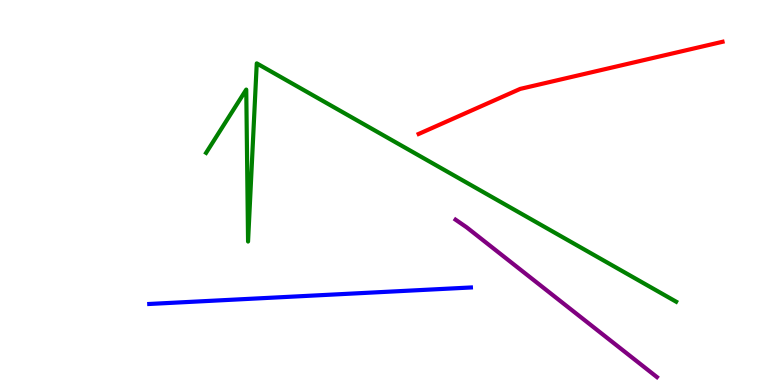[{'lines': ['blue', 'red'], 'intersections': []}, {'lines': ['green', 'red'], 'intersections': []}, {'lines': ['purple', 'red'], 'intersections': []}, {'lines': ['blue', 'green'], 'intersections': []}, {'lines': ['blue', 'purple'], 'intersections': []}, {'lines': ['green', 'purple'], 'intersections': []}]